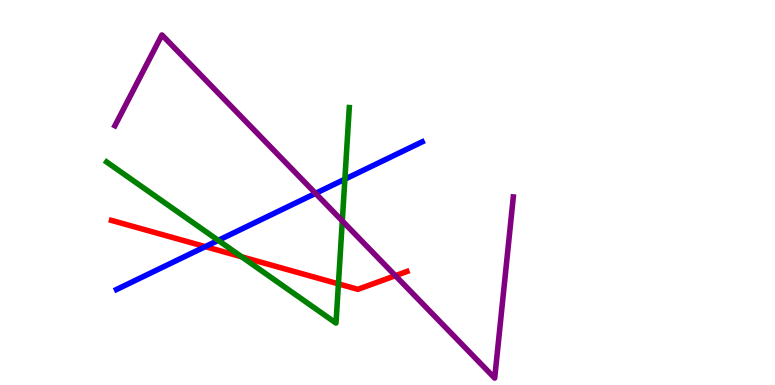[{'lines': ['blue', 'red'], 'intersections': [{'x': 2.65, 'y': 3.59}]}, {'lines': ['green', 'red'], 'intersections': [{'x': 3.12, 'y': 3.33}, {'x': 4.37, 'y': 2.63}]}, {'lines': ['purple', 'red'], 'intersections': [{'x': 5.1, 'y': 2.84}]}, {'lines': ['blue', 'green'], 'intersections': [{'x': 2.82, 'y': 3.76}, {'x': 4.45, 'y': 5.35}]}, {'lines': ['blue', 'purple'], 'intersections': [{'x': 4.07, 'y': 4.98}]}, {'lines': ['green', 'purple'], 'intersections': [{'x': 4.42, 'y': 4.26}]}]